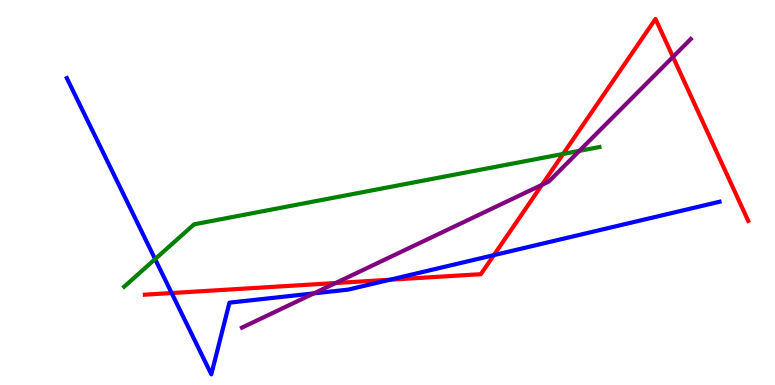[{'lines': ['blue', 'red'], 'intersections': [{'x': 2.22, 'y': 2.39}, {'x': 5.03, 'y': 2.73}, {'x': 6.37, 'y': 3.37}]}, {'lines': ['green', 'red'], 'intersections': [{'x': 7.27, 'y': 6.0}]}, {'lines': ['purple', 'red'], 'intersections': [{'x': 4.33, 'y': 2.65}, {'x': 6.99, 'y': 5.2}, {'x': 8.68, 'y': 8.52}]}, {'lines': ['blue', 'green'], 'intersections': [{'x': 2.0, 'y': 3.27}]}, {'lines': ['blue', 'purple'], 'intersections': [{'x': 4.05, 'y': 2.38}]}, {'lines': ['green', 'purple'], 'intersections': [{'x': 7.48, 'y': 6.08}]}]